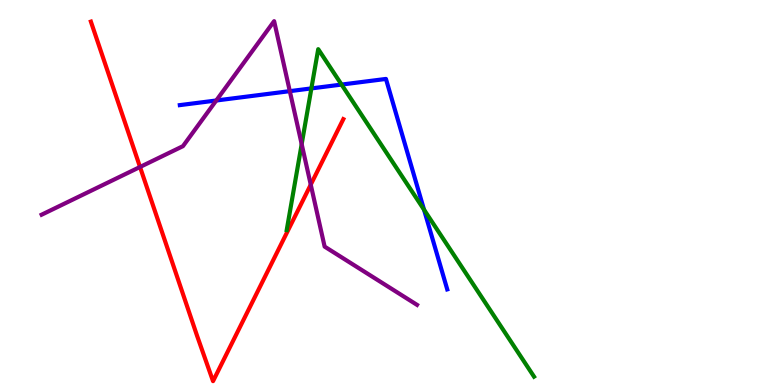[{'lines': ['blue', 'red'], 'intersections': []}, {'lines': ['green', 'red'], 'intersections': []}, {'lines': ['purple', 'red'], 'intersections': [{'x': 1.81, 'y': 5.66}, {'x': 4.01, 'y': 5.2}]}, {'lines': ['blue', 'green'], 'intersections': [{'x': 4.02, 'y': 7.7}, {'x': 4.41, 'y': 7.8}, {'x': 5.47, 'y': 4.55}]}, {'lines': ['blue', 'purple'], 'intersections': [{'x': 2.79, 'y': 7.39}, {'x': 3.74, 'y': 7.63}]}, {'lines': ['green', 'purple'], 'intersections': [{'x': 3.89, 'y': 6.26}]}]